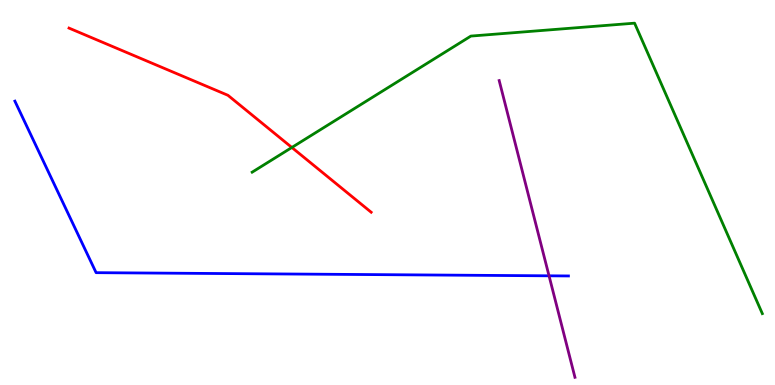[{'lines': ['blue', 'red'], 'intersections': []}, {'lines': ['green', 'red'], 'intersections': [{'x': 3.77, 'y': 6.17}]}, {'lines': ['purple', 'red'], 'intersections': []}, {'lines': ['blue', 'green'], 'intersections': []}, {'lines': ['blue', 'purple'], 'intersections': [{'x': 7.08, 'y': 2.84}]}, {'lines': ['green', 'purple'], 'intersections': []}]